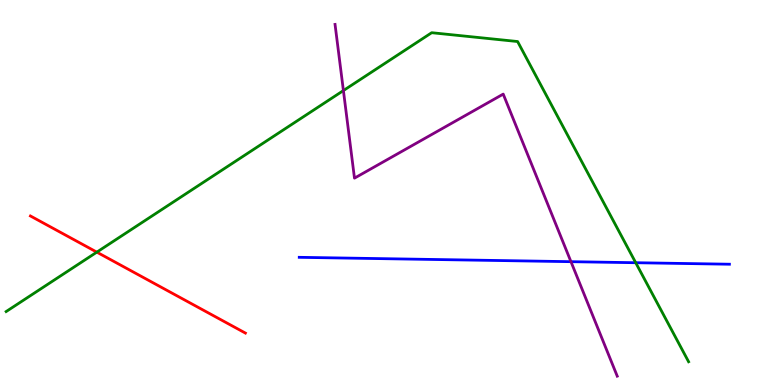[{'lines': ['blue', 'red'], 'intersections': []}, {'lines': ['green', 'red'], 'intersections': [{'x': 1.25, 'y': 3.45}]}, {'lines': ['purple', 'red'], 'intersections': []}, {'lines': ['blue', 'green'], 'intersections': [{'x': 8.2, 'y': 3.18}]}, {'lines': ['blue', 'purple'], 'intersections': [{'x': 7.37, 'y': 3.2}]}, {'lines': ['green', 'purple'], 'intersections': [{'x': 4.43, 'y': 7.65}]}]